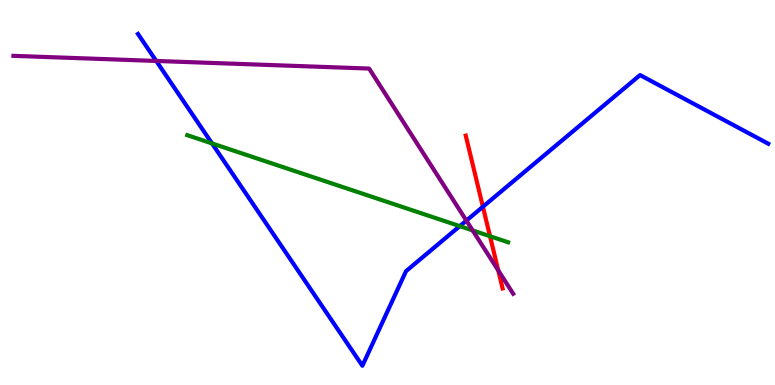[{'lines': ['blue', 'red'], 'intersections': [{'x': 6.23, 'y': 4.63}]}, {'lines': ['green', 'red'], 'intersections': [{'x': 6.32, 'y': 3.86}]}, {'lines': ['purple', 'red'], 'intersections': [{'x': 6.43, 'y': 2.98}]}, {'lines': ['blue', 'green'], 'intersections': [{'x': 2.74, 'y': 6.27}, {'x': 5.93, 'y': 4.13}]}, {'lines': ['blue', 'purple'], 'intersections': [{'x': 2.02, 'y': 8.42}, {'x': 6.02, 'y': 4.27}]}, {'lines': ['green', 'purple'], 'intersections': [{'x': 6.1, 'y': 4.01}]}]